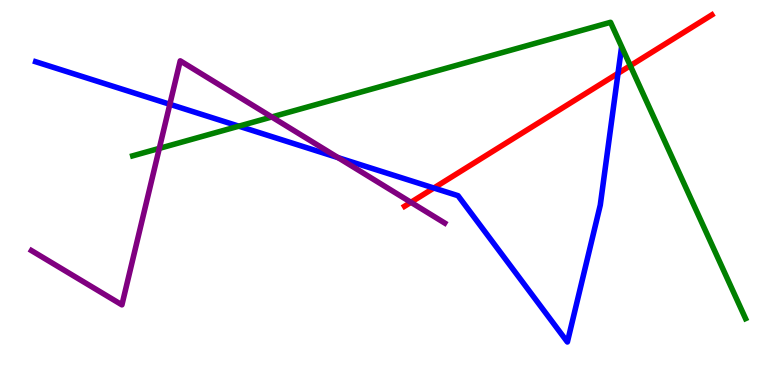[{'lines': ['blue', 'red'], 'intersections': [{'x': 5.6, 'y': 5.12}, {'x': 7.97, 'y': 8.1}]}, {'lines': ['green', 'red'], 'intersections': [{'x': 8.13, 'y': 8.29}]}, {'lines': ['purple', 'red'], 'intersections': [{'x': 5.3, 'y': 4.75}]}, {'lines': ['blue', 'green'], 'intersections': [{'x': 3.08, 'y': 6.72}]}, {'lines': ['blue', 'purple'], 'intersections': [{'x': 2.19, 'y': 7.29}, {'x': 4.36, 'y': 5.91}]}, {'lines': ['green', 'purple'], 'intersections': [{'x': 2.06, 'y': 6.15}, {'x': 3.51, 'y': 6.96}]}]